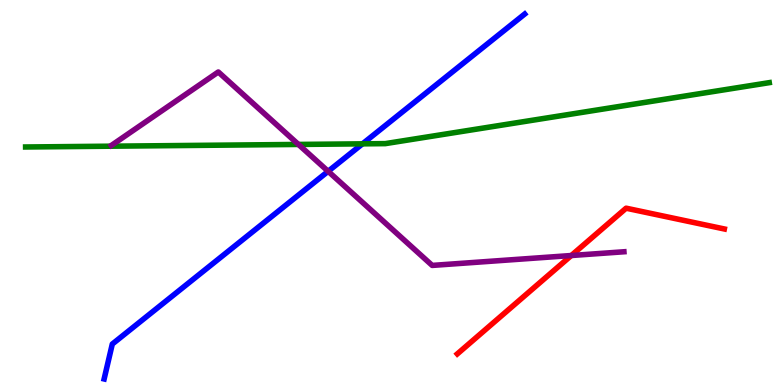[{'lines': ['blue', 'red'], 'intersections': []}, {'lines': ['green', 'red'], 'intersections': []}, {'lines': ['purple', 'red'], 'intersections': [{'x': 7.37, 'y': 3.36}]}, {'lines': ['blue', 'green'], 'intersections': [{'x': 4.68, 'y': 6.26}]}, {'lines': ['blue', 'purple'], 'intersections': [{'x': 4.23, 'y': 5.55}]}, {'lines': ['green', 'purple'], 'intersections': [{'x': 3.85, 'y': 6.25}]}]